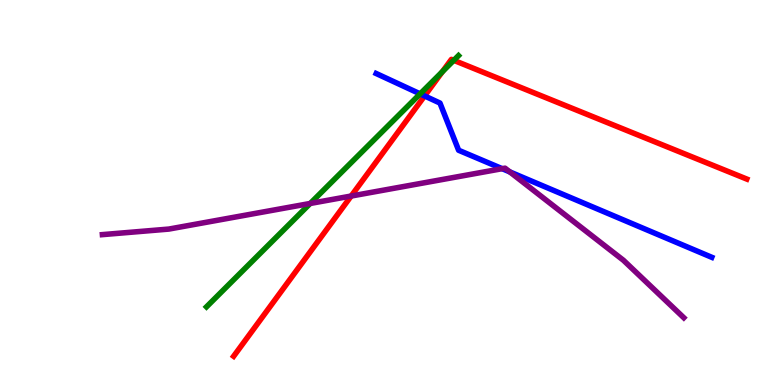[{'lines': ['blue', 'red'], 'intersections': [{'x': 5.48, 'y': 7.51}]}, {'lines': ['green', 'red'], 'intersections': [{'x': 5.71, 'y': 8.14}, {'x': 5.86, 'y': 8.43}]}, {'lines': ['purple', 'red'], 'intersections': [{'x': 4.53, 'y': 4.91}]}, {'lines': ['blue', 'green'], 'intersections': [{'x': 5.42, 'y': 7.56}]}, {'lines': ['blue', 'purple'], 'intersections': [{'x': 6.48, 'y': 5.62}, {'x': 6.58, 'y': 5.53}]}, {'lines': ['green', 'purple'], 'intersections': [{'x': 4.0, 'y': 4.72}]}]